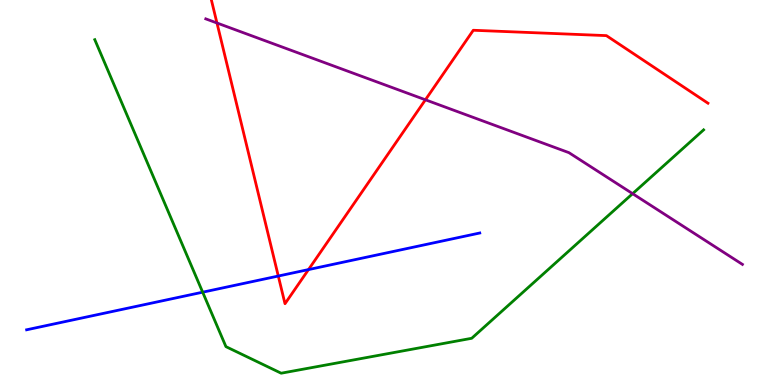[{'lines': ['blue', 'red'], 'intersections': [{'x': 3.59, 'y': 2.83}, {'x': 3.98, 'y': 3.0}]}, {'lines': ['green', 'red'], 'intersections': []}, {'lines': ['purple', 'red'], 'intersections': [{'x': 2.8, 'y': 9.4}, {'x': 5.49, 'y': 7.41}]}, {'lines': ['blue', 'green'], 'intersections': [{'x': 2.62, 'y': 2.41}]}, {'lines': ['blue', 'purple'], 'intersections': []}, {'lines': ['green', 'purple'], 'intersections': [{'x': 8.16, 'y': 4.97}]}]